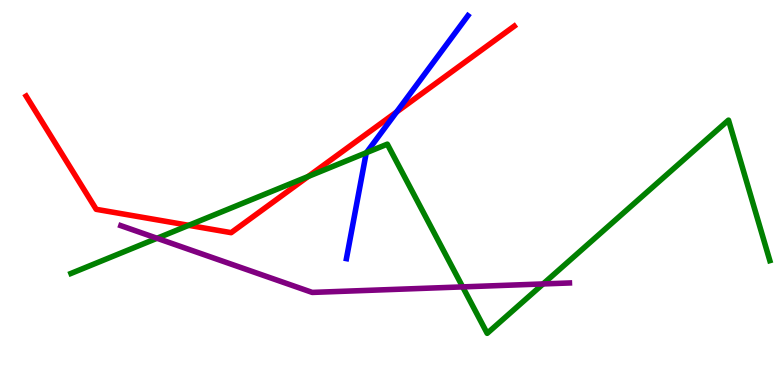[{'lines': ['blue', 'red'], 'intersections': [{'x': 5.12, 'y': 7.09}]}, {'lines': ['green', 'red'], 'intersections': [{'x': 2.43, 'y': 4.15}, {'x': 3.98, 'y': 5.42}]}, {'lines': ['purple', 'red'], 'intersections': []}, {'lines': ['blue', 'green'], 'intersections': [{'x': 4.73, 'y': 6.03}]}, {'lines': ['blue', 'purple'], 'intersections': []}, {'lines': ['green', 'purple'], 'intersections': [{'x': 2.03, 'y': 3.81}, {'x': 5.97, 'y': 2.55}, {'x': 7.01, 'y': 2.63}]}]